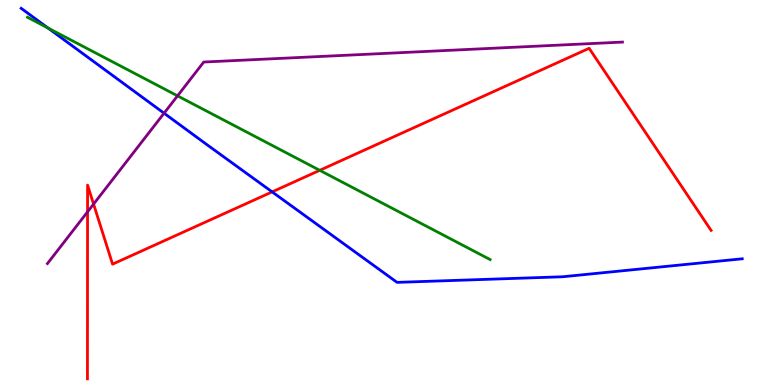[{'lines': ['blue', 'red'], 'intersections': [{'x': 3.51, 'y': 5.02}]}, {'lines': ['green', 'red'], 'intersections': [{'x': 4.13, 'y': 5.58}]}, {'lines': ['purple', 'red'], 'intersections': [{'x': 1.13, 'y': 4.5}, {'x': 1.21, 'y': 4.7}]}, {'lines': ['blue', 'green'], 'intersections': [{'x': 0.619, 'y': 9.27}]}, {'lines': ['blue', 'purple'], 'intersections': [{'x': 2.12, 'y': 7.06}]}, {'lines': ['green', 'purple'], 'intersections': [{'x': 2.29, 'y': 7.51}]}]